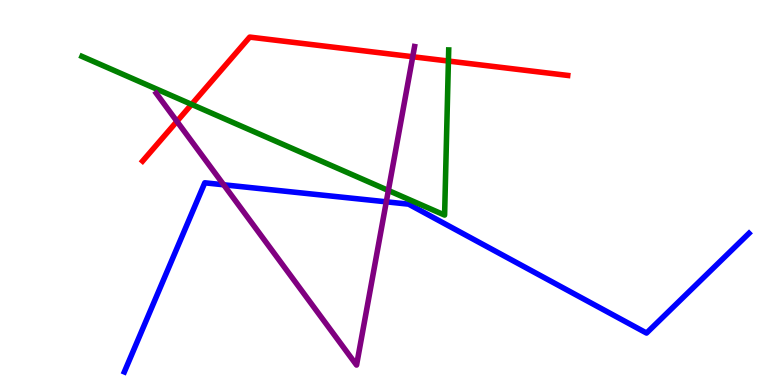[{'lines': ['blue', 'red'], 'intersections': []}, {'lines': ['green', 'red'], 'intersections': [{'x': 2.47, 'y': 7.29}, {'x': 5.79, 'y': 8.41}]}, {'lines': ['purple', 'red'], 'intersections': [{'x': 2.28, 'y': 6.85}, {'x': 5.33, 'y': 8.53}]}, {'lines': ['blue', 'green'], 'intersections': []}, {'lines': ['blue', 'purple'], 'intersections': [{'x': 2.89, 'y': 5.2}, {'x': 4.98, 'y': 4.76}]}, {'lines': ['green', 'purple'], 'intersections': [{'x': 5.01, 'y': 5.05}]}]